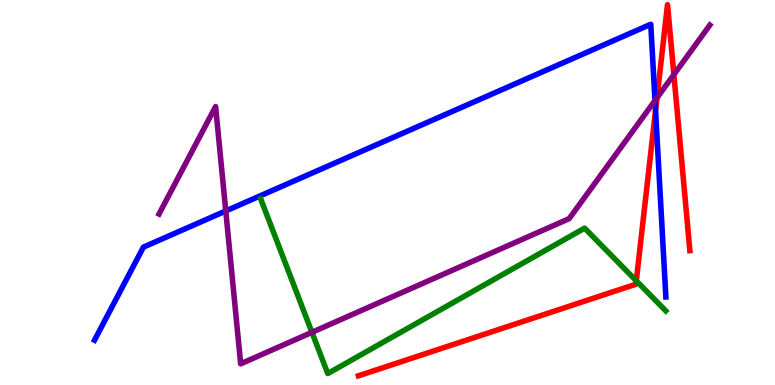[{'lines': ['blue', 'red'], 'intersections': [{'x': 8.46, 'y': 7.13}]}, {'lines': ['green', 'red'], 'intersections': [{'x': 8.21, 'y': 2.71}]}, {'lines': ['purple', 'red'], 'intersections': [{'x': 8.48, 'y': 7.46}, {'x': 8.7, 'y': 8.06}]}, {'lines': ['blue', 'green'], 'intersections': []}, {'lines': ['blue', 'purple'], 'intersections': [{'x': 2.91, 'y': 4.52}, {'x': 8.45, 'y': 7.39}]}, {'lines': ['green', 'purple'], 'intersections': [{'x': 4.03, 'y': 1.37}]}]